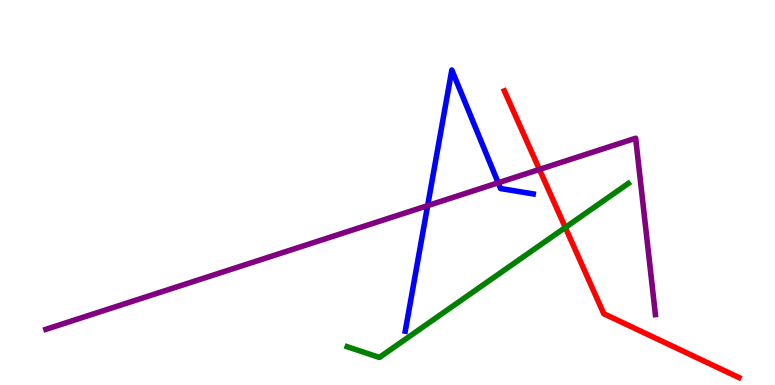[{'lines': ['blue', 'red'], 'intersections': []}, {'lines': ['green', 'red'], 'intersections': [{'x': 7.29, 'y': 4.09}]}, {'lines': ['purple', 'red'], 'intersections': [{'x': 6.96, 'y': 5.6}]}, {'lines': ['blue', 'green'], 'intersections': []}, {'lines': ['blue', 'purple'], 'intersections': [{'x': 5.52, 'y': 4.66}, {'x': 6.43, 'y': 5.25}]}, {'lines': ['green', 'purple'], 'intersections': []}]